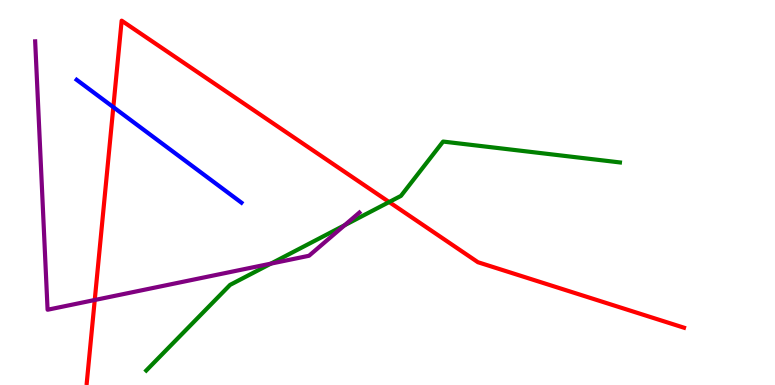[{'lines': ['blue', 'red'], 'intersections': [{'x': 1.46, 'y': 7.22}]}, {'lines': ['green', 'red'], 'intersections': [{'x': 5.02, 'y': 4.75}]}, {'lines': ['purple', 'red'], 'intersections': [{'x': 1.22, 'y': 2.21}]}, {'lines': ['blue', 'green'], 'intersections': []}, {'lines': ['blue', 'purple'], 'intersections': []}, {'lines': ['green', 'purple'], 'intersections': [{'x': 3.5, 'y': 3.15}, {'x': 4.45, 'y': 4.15}]}]